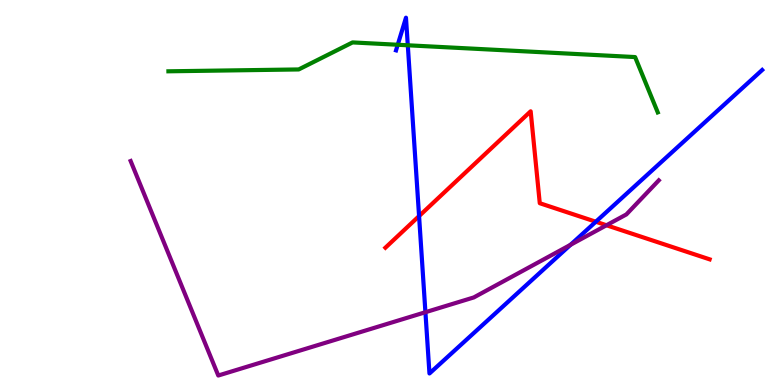[{'lines': ['blue', 'red'], 'intersections': [{'x': 5.41, 'y': 4.39}, {'x': 7.69, 'y': 4.24}]}, {'lines': ['green', 'red'], 'intersections': []}, {'lines': ['purple', 'red'], 'intersections': [{'x': 7.83, 'y': 4.15}]}, {'lines': ['blue', 'green'], 'intersections': [{'x': 5.13, 'y': 8.84}, {'x': 5.26, 'y': 8.82}]}, {'lines': ['blue', 'purple'], 'intersections': [{'x': 5.49, 'y': 1.89}, {'x': 7.36, 'y': 3.64}]}, {'lines': ['green', 'purple'], 'intersections': []}]